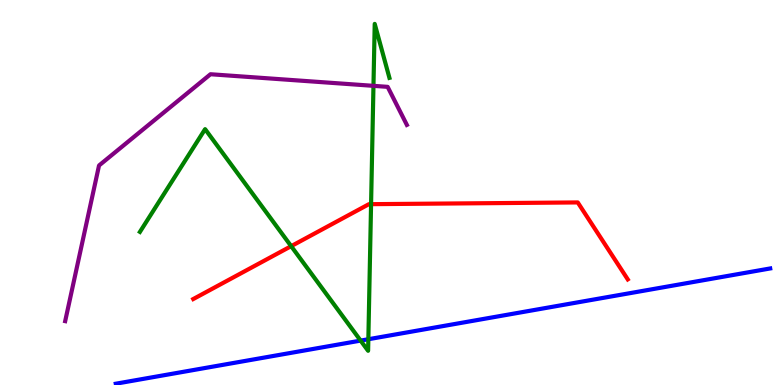[{'lines': ['blue', 'red'], 'intersections': []}, {'lines': ['green', 'red'], 'intersections': [{'x': 3.76, 'y': 3.61}, {'x': 4.79, 'y': 4.7}]}, {'lines': ['purple', 'red'], 'intersections': []}, {'lines': ['blue', 'green'], 'intersections': [{'x': 4.65, 'y': 1.15}, {'x': 4.75, 'y': 1.19}]}, {'lines': ['blue', 'purple'], 'intersections': []}, {'lines': ['green', 'purple'], 'intersections': [{'x': 4.82, 'y': 7.77}]}]